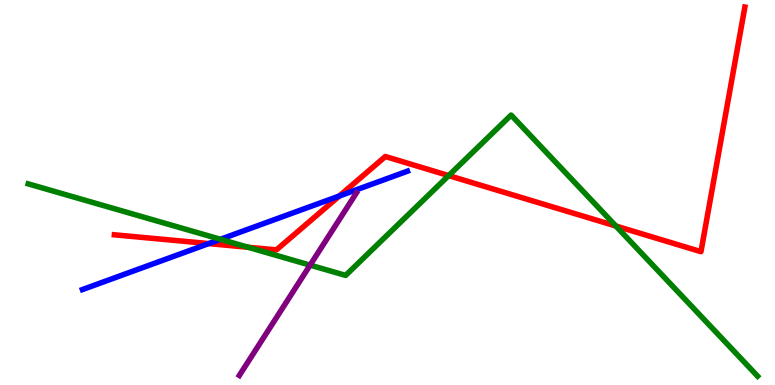[{'lines': ['blue', 'red'], 'intersections': [{'x': 2.69, 'y': 3.67}, {'x': 4.38, 'y': 4.91}]}, {'lines': ['green', 'red'], 'intersections': [{'x': 3.2, 'y': 3.58}, {'x': 5.79, 'y': 5.44}, {'x': 7.95, 'y': 4.13}]}, {'lines': ['purple', 'red'], 'intersections': []}, {'lines': ['blue', 'green'], 'intersections': [{'x': 2.84, 'y': 3.78}]}, {'lines': ['blue', 'purple'], 'intersections': []}, {'lines': ['green', 'purple'], 'intersections': [{'x': 4.0, 'y': 3.11}]}]